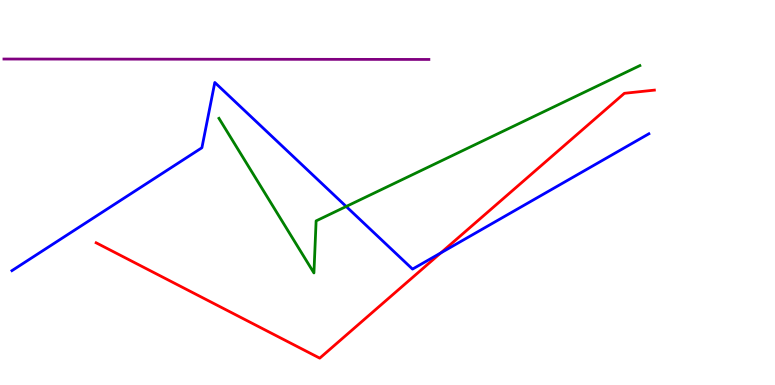[{'lines': ['blue', 'red'], 'intersections': [{'x': 5.69, 'y': 3.43}]}, {'lines': ['green', 'red'], 'intersections': []}, {'lines': ['purple', 'red'], 'intersections': []}, {'lines': ['blue', 'green'], 'intersections': [{'x': 4.47, 'y': 4.64}]}, {'lines': ['blue', 'purple'], 'intersections': []}, {'lines': ['green', 'purple'], 'intersections': []}]